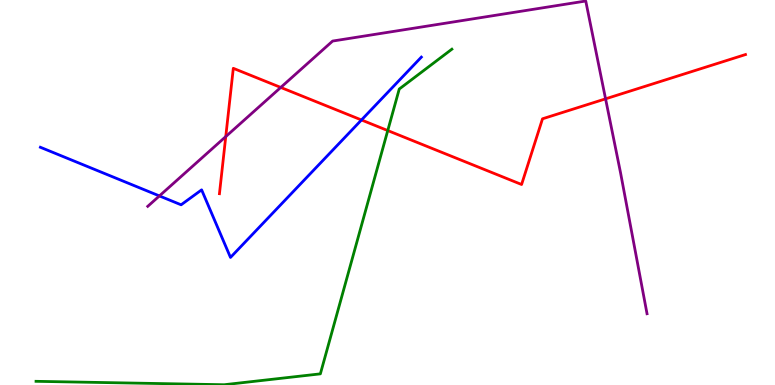[{'lines': ['blue', 'red'], 'intersections': [{'x': 4.66, 'y': 6.88}]}, {'lines': ['green', 'red'], 'intersections': [{'x': 5.0, 'y': 6.61}]}, {'lines': ['purple', 'red'], 'intersections': [{'x': 2.91, 'y': 6.45}, {'x': 3.62, 'y': 7.73}, {'x': 7.81, 'y': 7.43}]}, {'lines': ['blue', 'green'], 'intersections': []}, {'lines': ['blue', 'purple'], 'intersections': [{'x': 2.06, 'y': 4.91}]}, {'lines': ['green', 'purple'], 'intersections': []}]